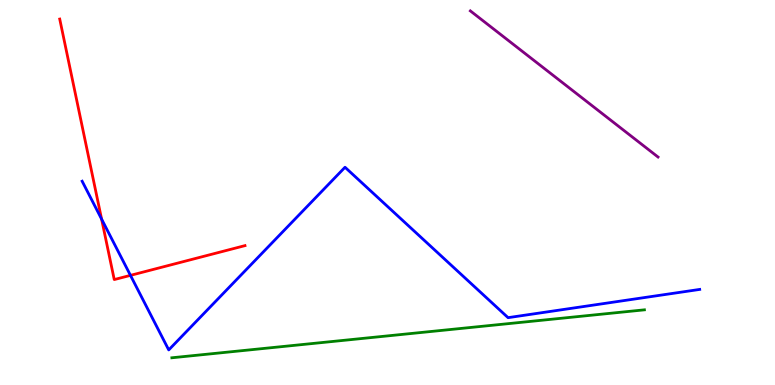[{'lines': ['blue', 'red'], 'intersections': [{'x': 1.31, 'y': 4.31}, {'x': 1.68, 'y': 2.85}]}, {'lines': ['green', 'red'], 'intersections': []}, {'lines': ['purple', 'red'], 'intersections': []}, {'lines': ['blue', 'green'], 'intersections': []}, {'lines': ['blue', 'purple'], 'intersections': []}, {'lines': ['green', 'purple'], 'intersections': []}]